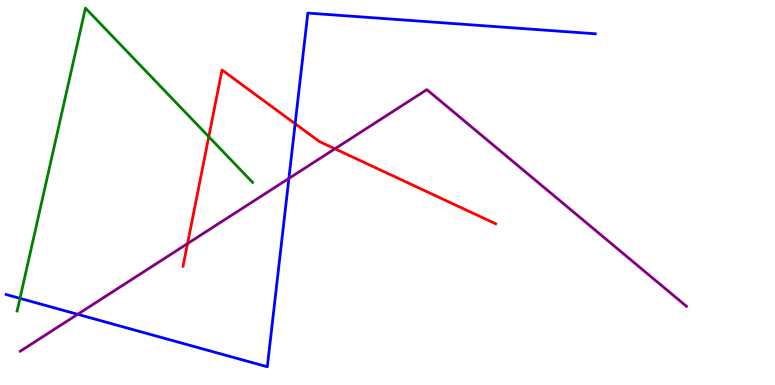[{'lines': ['blue', 'red'], 'intersections': [{'x': 3.81, 'y': 6.79}]}, {'lines': ['green', 'red'], 'intersections': [{'x': 2.69, 'y': 6.45}]}, {'lines': ['purple', 'red'], 'intersections': [{'x': 2.42, 'y': 3.67}, {'x': 4.32, 'y': 6.14}]}, {'lines': ['blue', 'green'], 'intersections': [{'x': 0.258, 'y': 2.25}]}, {'lines': ['blue', 'purple'], 'intersections': [{'x': 1.0, 'y': 1.84}, {'x': 3.73, 'y': 5.37}]}, {'lines': ['green', 'purple'], 'intersections': []}]